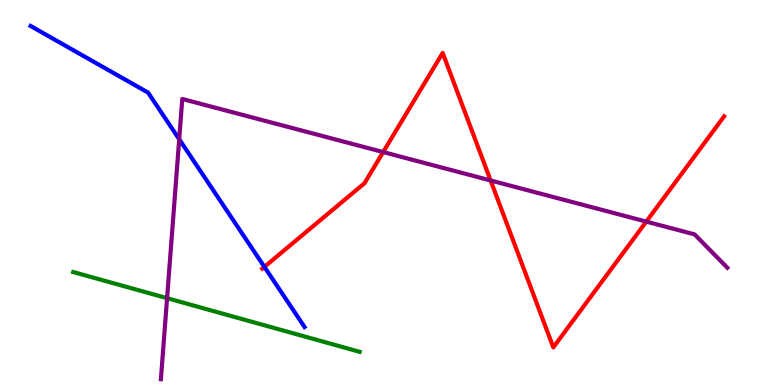[{'lines': ['blue', 'red'], 'intersections': [{'x': 3.41, 'y': 3.07}]}, {'lines': ['green', 'red'], 'intersections': []}, {'lines': ['purple', 'red'], 'intersections': [{'x': 4.94, 'y': 6.05}, {'x': 6.33, 'y': 5.31}, {'x': 8.34, 'y': 4.24}]}, {'lines': ['blue', 'green'], 'intersections': []}, {'lines': ['blue', 'purple'], 'intersections': [{'x': 2.31, 'y': 6.38}]}, {'lines': ['green', 'purple'], 'intersections': [{'x': 2.16, 'y': 2.26}]}]